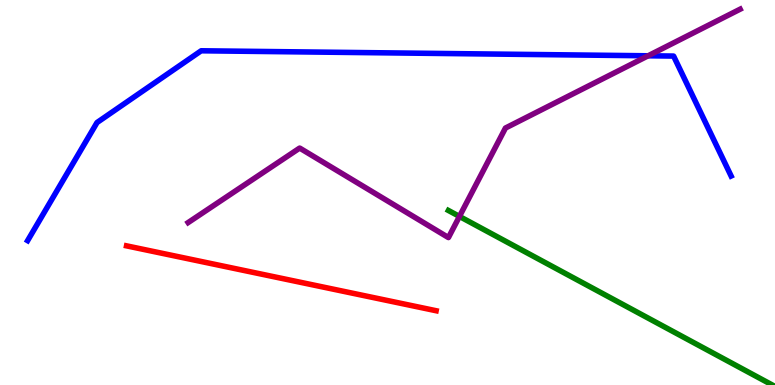[{'lines': ['blue', 'red'], 'intersections': []}, {'lines': ['green', 'red'], 'intersections': []}, {'lines': ['purple', 'red'], 'intersections': []}, {'lines': ['blue', 'green'], 'intersections': []}, {'lines': ['blue', 'purple'], 'intersections': [{'x': 8.36, 'y': 8.55}]}, {'lines': ['green', 'purple'], 'intersections': [{'x': 5.93, 'y': 4.38}]}]